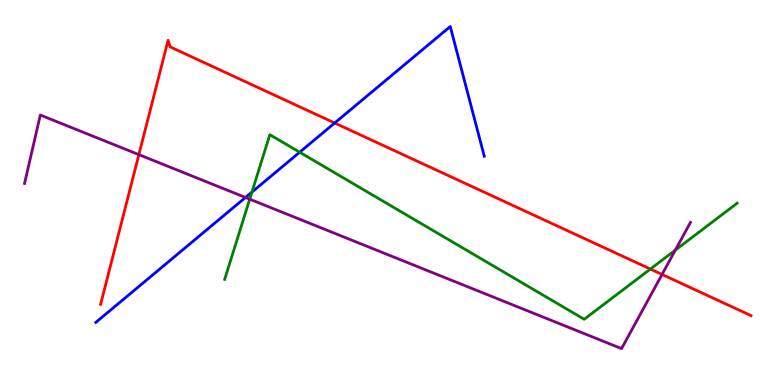[{'lines': ['blue', 'red'], 'intersections': [{'x': 4.32, 'y': 6.81}]}, {'lines': ['green', 'red'], 'intersections': [{'x': 8.39, 'y': 3.01}]}, {'lines': ['purple', 'red'], 'intersections': [{'x': 1.79, 'y': 5.98}, {'x': 8.54, 'y': 2.87}]}, {'lines': ['blue', 'green'], 'intersections': [{'x': 3.25, 'y': 5.01}, {'x': 3.87, 'y': 6.05}]}, {'lines': ['blue', 'purple'], 'intersections': [{'x': 3.17, 'y': 4.87}]}, {'lines': ['green', 'purple'], 'intersections': [{'x': 3.22, 'y': 4.83}, {'x': 8.71, 'y': 3.5}]}]